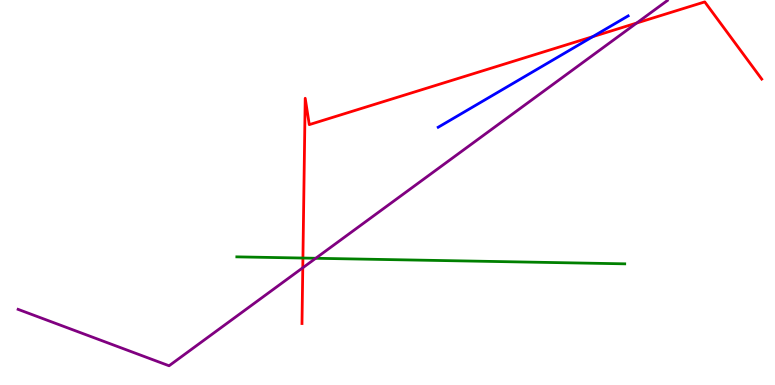[{'lines': ['blue', 'red'], 'intersections': [{'x': 7.65, 'y': 9.05}]}, {'lines': ['green', 'red'], 'intersections': [{'x': 3.91, 'y': 3.3}]}, {'lines': ['purple', 'red'], 'intersections': [{'x': 3.91, 'y': 3.05}, {'x': 8.22, 'y': 9.4}]}, {'lines': ['blue', 'green'], 'intersections': []}, {'lines': ['blue', 'purple'], 'intersections': []}, {'lines': ['green', 'purple'], 'intersections': [{'x': 4.07, 'y': 3.29}]}]